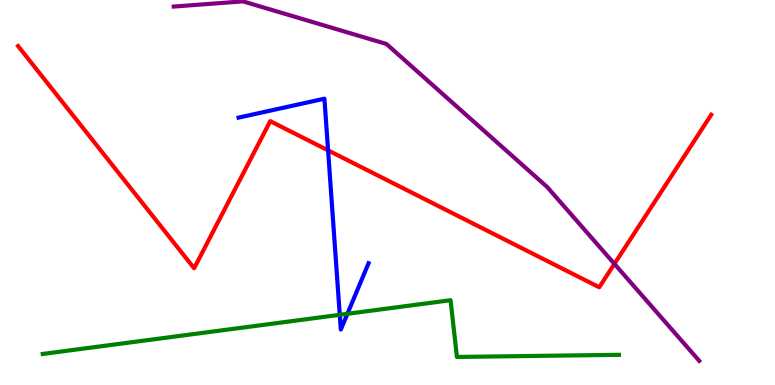[{'lines': ['blue', 'red'], 'intersections': [{'x': 4.23, 'y': 6.09}]}, {'lines': ['green', 'red'], 'intersections': []}, {'lines': ['purple', 'red'], 'intersections': [{'x': 7.93, 'y': 3.15}]}, {'lines': ['blue', 'green'], 'intersections': [{'x': 4.38, 'y': 1.82}, {'x': 4.48, 'y': 1.85}]}, {'lines': ['blue', 'purple'], 'intersections': []}, {'lines': ['green', 'purple'], 'intersections': []}]